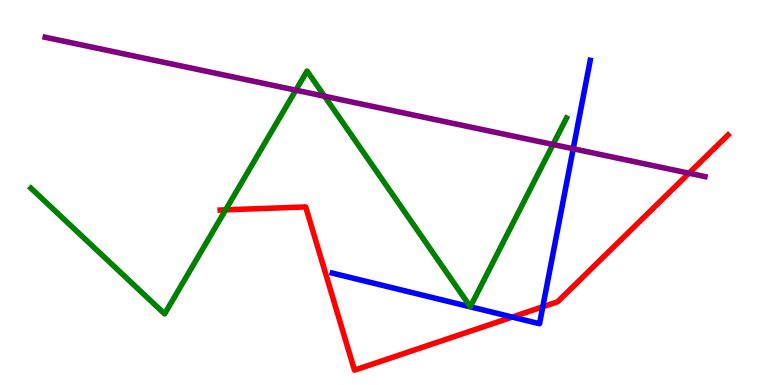[{'lines': ['blue', 'red'], 'intersections': [{'x': 6.61, 'y': 1.76}, {'x': 7.0, 'y': 2.03}]}, {'lines': ['green', 'red'], 'intersections': [{'x': 2.91, 'y': 4.55}]}, {'lines': ['purple', 'red'], 'intersections': [{'x': 8.89, 'y': 5.5}]}, {'lines': ['blue', 'green'], 'intersections': []}, {'lines': ['blue', 'purple'], 'intersections': [{'x': 7.4, 'y': 6.14}]}, {'lines': ['green', 'purple'], 'intersections': [{'x': 3.82, 'y': 7.66}, {'x': 4.19, 'y': 7.5}, {'x': 7.14, 'y': 6.25}]}]